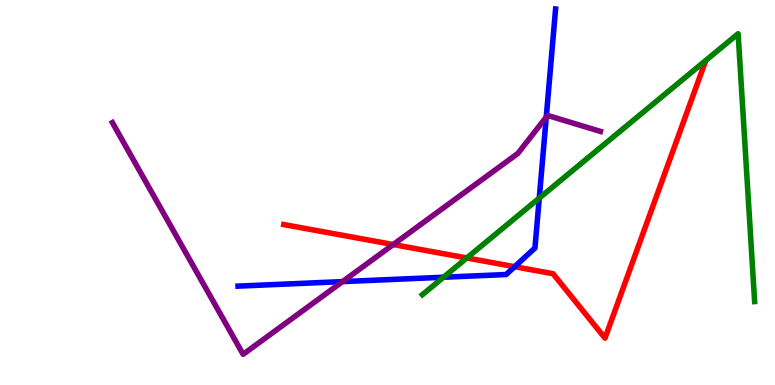[{'lines': ['blue', 'red'], 'intersections': [{'x': 6.64, 'y': 3.07}]}, {'lines': ['green', 'red'], 'intersections': [{'x': 6.02, 'y': 3.3}]}, {'lines': ['purple', 'red'], 'intersections': [{'x': 5.07, 'y': 3.65}]}, {'lines': ['blue', 'green'], 'intersections': [{'x': 5.72, 'y': 2.8}, {'x': 6.96, 'y': 4.85}]}, {'lines': ['blue', 'purple'], 'intersections': [{'x': 4.42, 'y': 2.69}, {'x': 7.05, 'y': 6.96}]}, {'lines': ['green', 'purple'], 'intersections': []}]